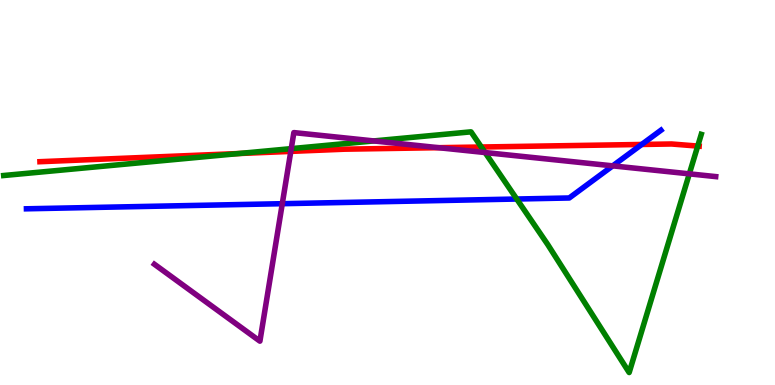[{'lines': ['blue', 'red'], 'intersections': [{'x': 8.28, 'y': 6.25}]}, {'lines': ['green', 'red'], 'intersections': [{'x': 3.08, 'y': 6.01}, {'x': 6.21, 'y': 6.18}, {'x': 9.0, 'y': 6.21}]}, {'lines': ['purple', 'red'], 'intersections': [{'x': 3.75, 'y': 6.07}, {'x': 5.66, 'y': 6.16}]}, {'lines': ['blue', 'green'], 'intersections': [{'x': 6.67, 'y': 4.83}]}, {'lines': ['blue', 'purple'], 'intersections': [{'x': 3.64, 'y': 4.71}, {'x': 7.91, 'y': 5.69}]}, {'lines': ['green', 'purple'], 'intersections': [{'x': 3.76, 'y': 6.14}, {'x': 4.82, 'y': 6.34}, {'x': 6.26, 'y': 6.04}, {'x': 8.89, 'y': 5.48}]}]